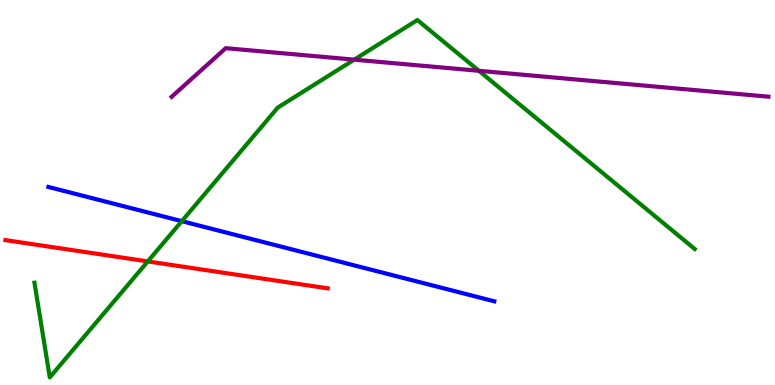[{'lines': ['blue', 'red'], 'intersections': []}, {'lines': ['green', 'red'], 'intersections': [{'x': 1.91, 'y': 3.21}]}, {'lines': ['purple', 'red'], 'intersections': []}, {'lines': ['blue', 'green'], 'intersections': [{'x': 2.35, 'y': 4.26}]}, {'lines': ['blue', 'purple'], 'intersections': []}, {'lines': ['green', 'purple'], 'intersections': [{'x': 4.57, 'y': 8.45}, {'x': 6.18, 'y': 8.16}]}]